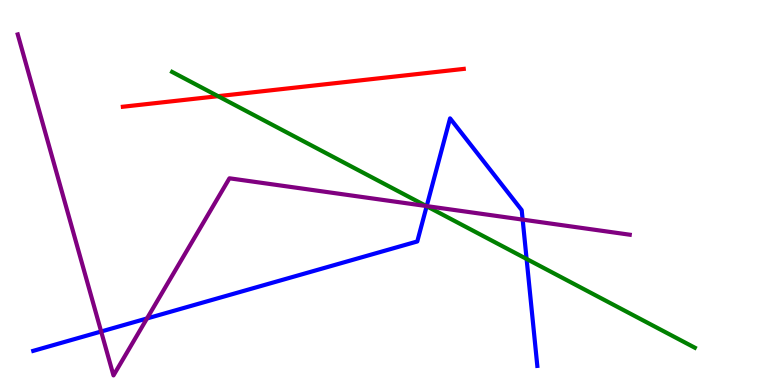[{'lines': ['blue', 'red'], 'intersections': []}, {'lines': ['green', 'red'], 'intersections': [{'x': 2.81, 'y': 7.5}]}, {'lines': ['purple', 'red'], 'intersections': []}, {'lines': ['blue', 'green'], 'intersections': [{'x': 5.51, 'y': 4.64}, {'x': 6.79, 'y': 3.27}]}, {'lines': ['blue', 'purple'], 'intersections': [{'x': 1.31, 'y': 1.39}, {'x': 1.9, 'y': 1.73}, {'x': 5.51, 'y': 4.65}, {'x': 6.74, 'y': 4.3}]}, {'lines': ['green', 'purple'], 'intersections': [{'x': 5.5, 'y': 4.65}]}]